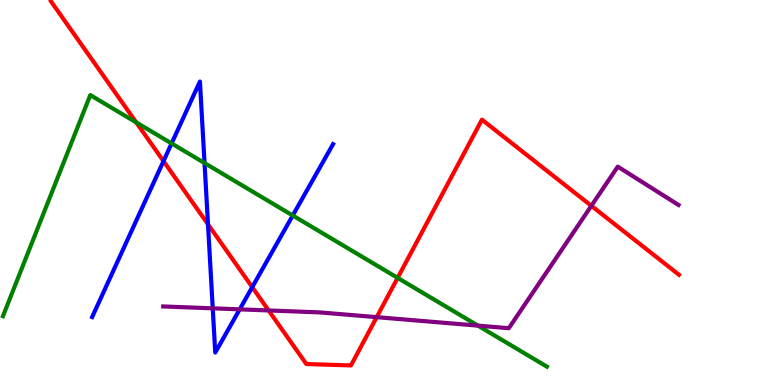[{'lines': ['blue', 'red'], 'intersections': [{'x': 2.11, 'y': 5.81}, {'x': 2.68, 'y': 4.17}, {'x': 3.25, 'y': 2.54}]}, {'lines': ['green', 'red'], 'intersections': [{'x': 1.76, 'y': 6.82}, {'x': 5.13, 'y': 2.78}]}, {'lines': ['purple', 'red'], 'intersections': [{'x': 3.47, 'y': 1.94}, {'x': 4.86, 'y': 1.76}, {'x': 7.63, 'y': 4.65}]}, {'lines': ['blue', 'green'], 'intersections': [{'x': 2.21, 'y': 6.27}, {'x': 2.64, 'y': 5.77}, {'x': 3.78, 'y': 4.4}]}, {'lines': ['blue', 'purple'], 'intersections': [{'x': 2.75, 'y': 1.99}, {'x': 3.09, 'y': 1.96}]}, {'lines': ['green', 'purple'], 'intersections': [{'x': 6.17, 'y': 1.54}]}]